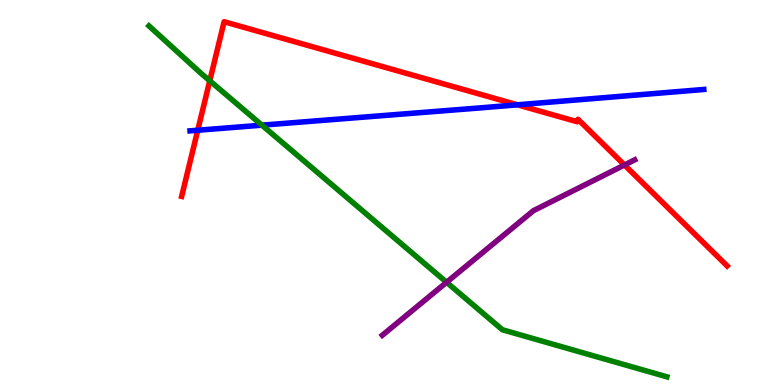[{'lines': ['blue', 'red'], 'intersections': [{'x': 2.55, 'y': 6.62}, {'x': 6.68, 'y': 7.28}]}, {'lines': ['green', 'red'], 'intersections': [{'x': 2.71, 'y': 7.9}]}, {'lines': ['purple', 'red'], 'intersections': [{'x': 8.06, 'y': 5.71}]}, {'lines': ['blue', 'green'], 'intersections': [{'x': 3.38, 'y': 6.75}]}, {'lines': ['blue', 'purple'], 'intersections': []}, {'lines': ['green', 'purple'], 'intersections': [{'x': 5.76, 'y': 2.67}]}]